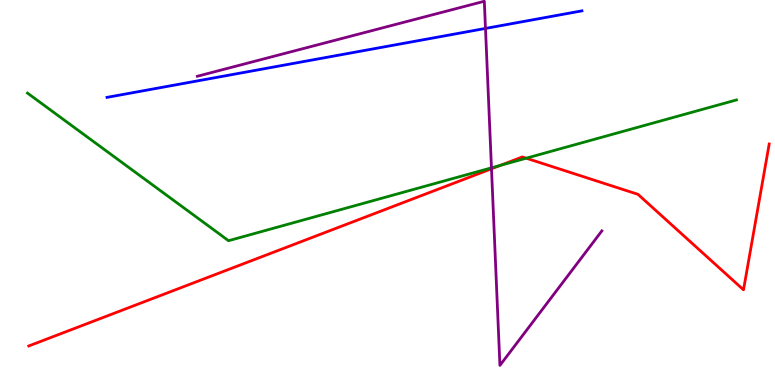[{'lines': ['blue', 'red'], 'intersections': []}, {'lines': ['green', 'red'], 'intersections': [{'x': 6.46, 'y': 5.71}, {'x': 6.79, 'y': 5.89}]}, {'lines': ['purple', 'red'], 'intersections': [{'x': 6.34, 'y': 5.62}]}, {'lines': ['blue', 'green'], 'intersections': []}, {'lines': ['blue', 'purple'], 'intersections': [{'x': 6.26, 'y': 9.26}]}, {'lines': ['green', 'purple'], 'intersections': [{'x': 6.34, 'y': 5.64}]}]